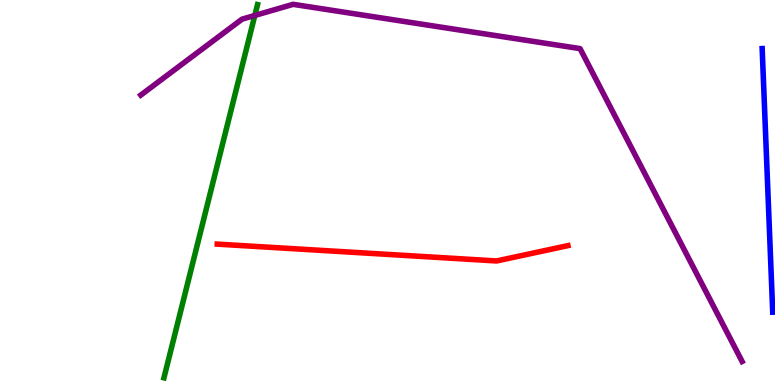[{'lines': ['blue', 'red'], 'intersections': []}, {'lines': ['green', 'red'], 'intersections': []}, {'lines': ['purple', 'red'], 'intersections': []}, {'lines': ['blue', 'green'], 'intersections': []}, {'lines': ['blue', 'purple'], 'intersections': []}, {'lines': ['green', 'purple'], 'intersections': [{'x': 3.29, 'y': 9.6}]}]